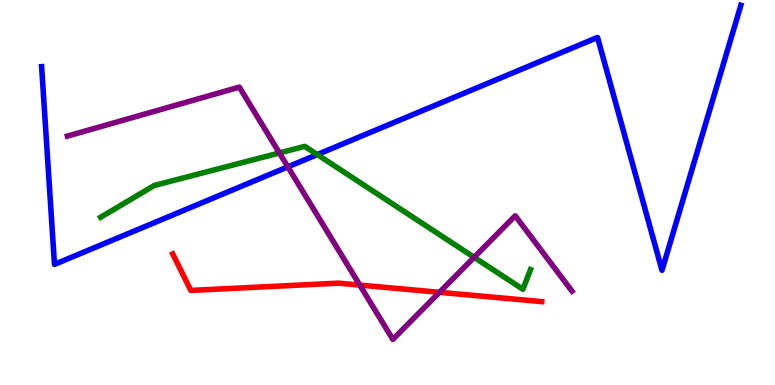[{'lines': ['blue', 'red'], 'intersections': []}, {'lines': ['green', 'red'], 'intersections': []}, {'lines': ['purple', 'red'], 'intersections': [{'x': 4.64, 'y': 2.6}, {'x': 5.67, 'y': 2.41}]}, {'lines': ['blue', 'green'], 'intersections': [{'x': 4.09, 'y': 5.99}]}, {'lines': ['blue', 'purple'], 'intersections': [{'x': 3.71, 'y': 5.67}]}, {'lines': ['green', 'purple'], 'intersections': [{'x': 3.61, 'y': 6.03}, {'x': 6.12, 'y': 3.32}]}]